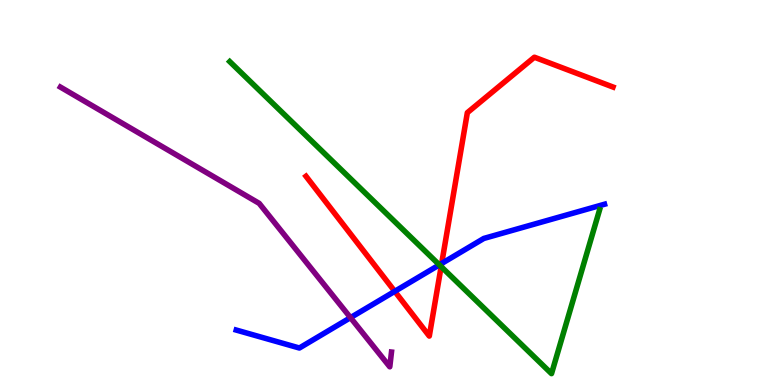[{'lines': ['blue', 'red'], 'intersections': [{'x': 5.09, 'y': 2.43}, {'x': 5.7, 'y': 3.16}]}, {'lines': ['green', 'red'], 'intersections': [{'x': 5.69, 'y': 3.08}]}, {'lines': ['purple', 'red'], 'intersections': []}, {'lines': ['blue', 'green'], 'intersections': [{'x': 5.67, 'y': 3.12}]}, {'lines': ['blue', 'purple'], 'intersections': [{'x': 4.52, 'y': 1.75}]}, {'lines': ['green', 'purple'], 'intersections': []}]